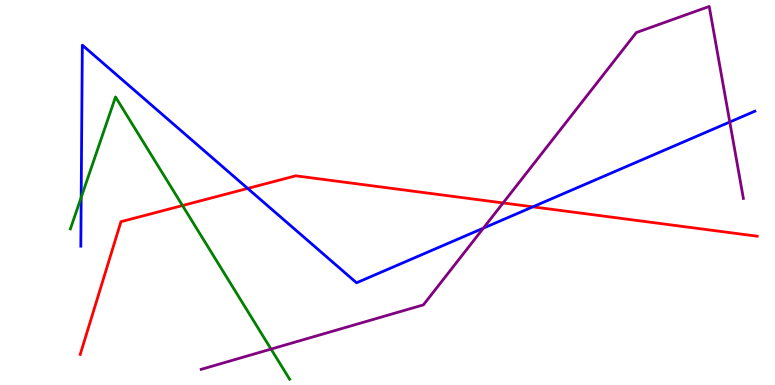[{'lines': ['blue', 'red'], 'intersections': [{'x': 3.2, 'y': 5.11}, {'x': 6.88, 'y': 4.63}]}, {'lines': ['green', 'red'], 'intersections': [{'x': 2.35, 'y': 4.66}]}, {'lines': ['purple', 'red'], 'intersections': [{'x': 6.49, 'y': 4.73}]}, {'lines': ['blue', 'green'], 'intersections': [{'x': 1.05, 'y': 4.87}]}, {'lines': ['blue', 'purple'], 'intersections': [{'x': 6.24, 'y': 4.07}, {'x': 9.42, 'y': 6.83}]}, {'lines': ['green', 'purple'], 'intersections': [{'x': 3.5, 'y': 0.933}]}]